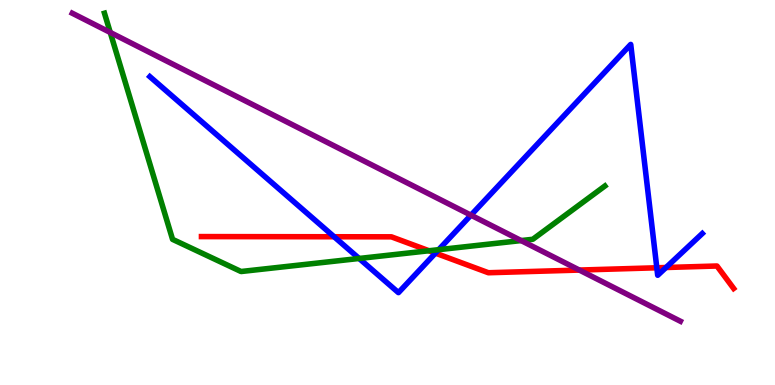[{'lines': ['blue', 'red'], 'intersections': [{'x': 4.31, 'y': 3.85}, {'x': 5.62, 'y': 3.43}, {'x': 8.47, 'y': 3.04}, {'x': 8.59, 'y': 3.05}]}, {'lines': ['green', 'red'], 'intersections': [{'x': 5.54, 'y': 3.49}]}, {'lines': ['purple', 'red'], 'intersections': [{'x': 7.48, 'y': 2.99}]}, {'lines': ['blue', 'green'], 'intersections': [{'x': 4.63, 'y': 3.29}, {'x': 5.66, 'y': 3.51}]}, {'lines': ['blue', 'purple'], 'intersections': [{'x': 6.08, 'y': 4.41}]}, {'lines': ['green', 'purple'], 'intersections': [{'x': 1.42, 'y': 9.16}, {'x': 6.72, 'y': 3.75}]}]